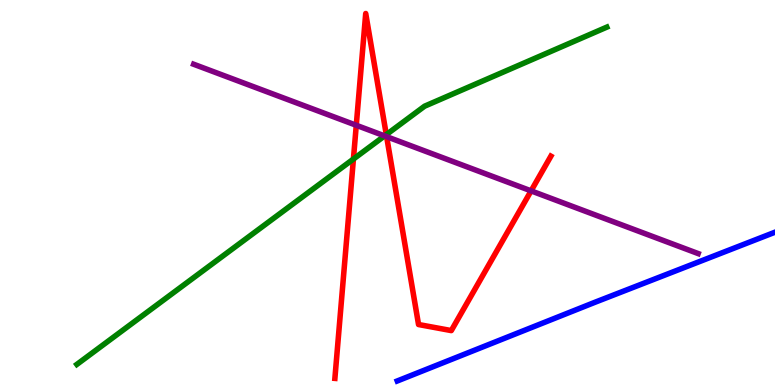[{'lines': ['blue', 'red'], 'intersections': []}, {'lines': ['green', 'red'], 'intersections': [{'x': 4.56, 'y': 5.87}, {'x': 4.98, 'y': 6.5}]}, {'lines': ['purple', 'red'], 'intersections': [{'x': 4.6, 'y': 6.75}, {'x': 4.99, 'y': 6.45}, {'x': 6.85, 'y': 5.04}]}, {'lines': ['blue', 'green'], 'intersections': []}, {'lines': ['blue', 'purple'], 'intersections': []}, {'lines': ['green', 'purple'], 'intersections': [{'x': 4.96, 'y': 6.47}]}]